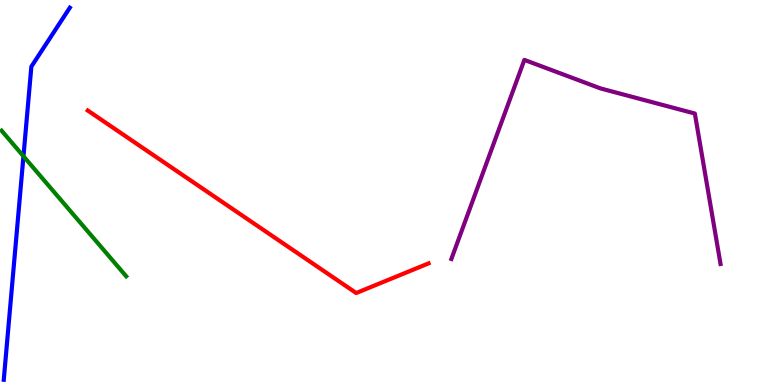[{'lines': ['blue', 'red'], 'intersections': []}, {'lines': ['green', 'red'], 'intersections': []}, {'lines': ['purple', 'red'], 'intersections': []}, {'lines': ['blue', 'green'], 'intersections': [{'x': 0.303, 'y': 5.94}]}, {'lines': ['blue', 'purple'], 'intersections': []}, {'lines': ['green', 'purple'], 'intersections': []}]